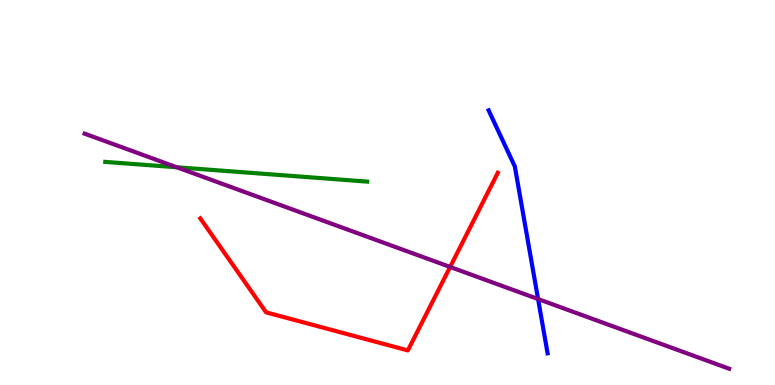[{'lines': ['blue', 'red'], 'intersections': []}, {'lines': ['green', 'red'], 'intersections': []}, {'lines': ['purple', 'red'], 'intersections': [{'x': 5.81, 'y': 3.07}]}, {'lines': ['blue', 'green'], 'intersections': []}, {'lines': ['blue', 'purple'], 'intersections': [{'x': 6.94, 'y': 2.23}]}, {'lines': ['green', 'purple'], 'intersections': [{'x': 2.28, 'y': 5.66}]}]